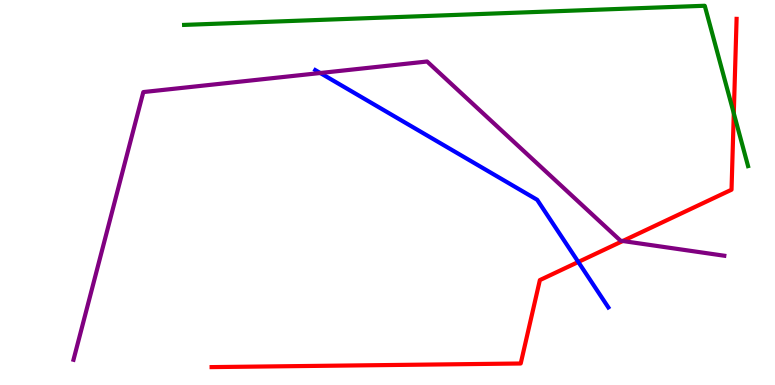[{'lines': ['blue', 'red'], 'intersections': [{'x': 7.46, 'y': 3.2}]}, {'lines': ['green', 'red'], 'intersections': [{'x': 9.47, 'y': 7.06}]}, {'lines': ['purple', 'red'], 'intersections': [{'x': 8.04, 'y': 3.74}]}, {'lines': ['blue', 'green'], 'intersections': []}, {'lines': ['blue', 'purple'], 'intersections': [{'x': 4.13, 'y': 8.1}]}, {'lines': ['green', 'purple'], 'intersections': []}]